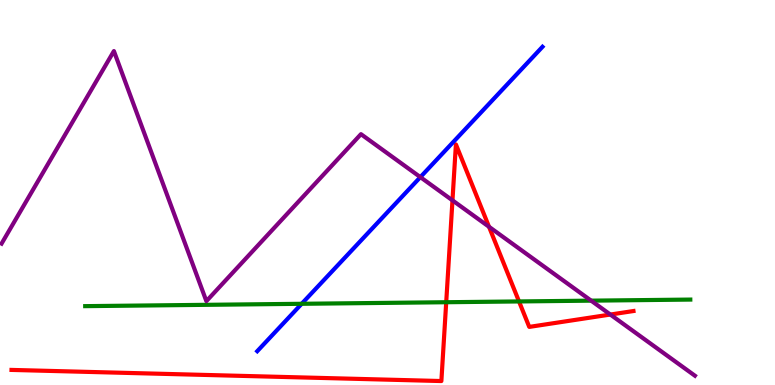[{'lines': ['blue', 'red'], 'intersections': []}, {'lines': ['green', 'red'], 'intersections': [{'x': 5.76, 'y': 2.15}, {'x': 6.7, 'y': 2.17}]}, {'lines': ['purple', 'red'], 'intersections': [{'x': 5.84, 'y': 4.8}, {'x': 6.31, 'y': 4.11}, {'x': 7.88, 'y': 1.83}]}, {'lines': ['blue', 'green'], 'intersections': [{'x': 3.89, 'y': 2.11}]}, {'lines': ['blue', 'purple'], 'intersections': [{'x': 5.42, 'y': 5.4}]}, {'lines': ['green', 'purple'], 'intersections': [{'x': 7.63, 'y': 2.19}]}]